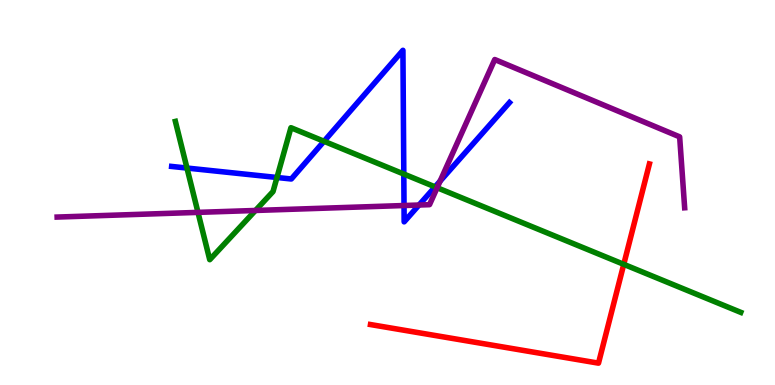[{'lines': ['blue', 'red'], 'intersections': []}, {'lines': ['green', 'red'], 'intersections': [{'x': 8.05, 'y': 3.13}]}, {'lines': ['purple', 'red'], 'intersections': []}, {'lines': ['blue', 'green'], 'intersections': [{'x': 2.41, 'y': 5.64}, {'x': 3.57, 'y': 5.39}, {'x': 4.18, 'y': 6.33}, {'x': 5.21, 'y': 5.48}, {'x': 5.61, 'y': 5.15}]}, {'lines': ['blue', 'purple'], 'intersections': [{'x': 5.21, 'y': 4.66}, {'x': 5.41, 'y': 4.67}, {'x': 5.68, 'y': 5.3}]}, {'lines': ['green', 'purple'], 'intersections': [{'x': 2.55, 'y': 4.48}, {'x': 3.3, 'y': 4.53}, {'x': 5.64, 'y': 5.12}]}]